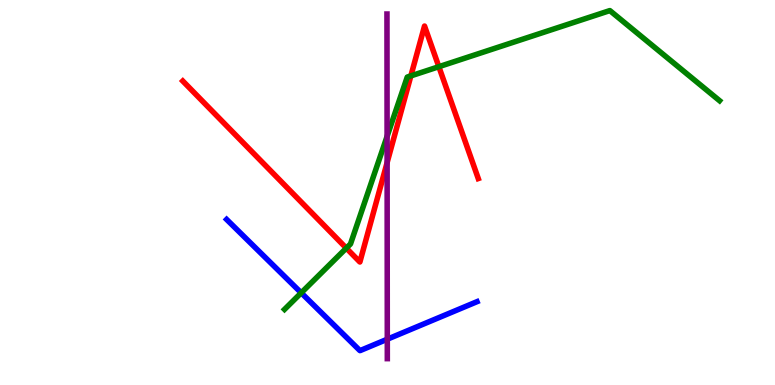[{'lines': ['blue', 'red'], 'intersections': []}, {'lines': ['green', 'red'], 'intersections': [{'x': 4.47, 'y': 3.56}, {'x': 5.3, 'y': 8.03}, {'x': 5.66, 'y': 8.27}]}, {'lines': ['purple', 'red'], 'intersections': [{'x': 5.0, 'y': 5.78}]}, {'lines': ['blue', 'green'], 'intersections': [{'x': 3.89, 'y': 2.39}]}, {'lines': ['blue', 'purple'], 'intersections': [{'x': 5.0, 'y': 1.19}]}, {'lines': ['green', 'purple'], 'intersections': [{'x': 4.99, 'y': 6.46}]}]